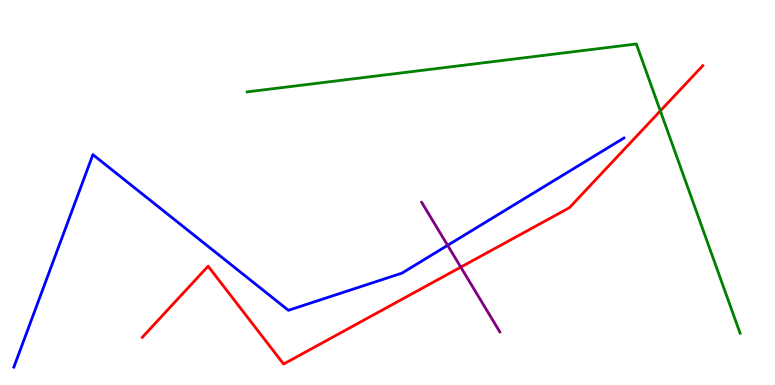[{'lines': ['blue', 'red'], 'intersections': []}, {'lines': ['green', 'red'], 'intersections': [{'x': 8.52, 'y': 7.12}]}, {'lines': ['purple', 'red'], 'intersections': [{'x': 5.95, 'y': 3.06}]}, {'lines': ['blue', 'green'], 'intersections': []}, {'lines': ['blue', 'purple'], 'intersections': [{'x': 5.78, 'y': 3.63}]}, {'lines': ['green', 'purple'], 'intersections': []}]